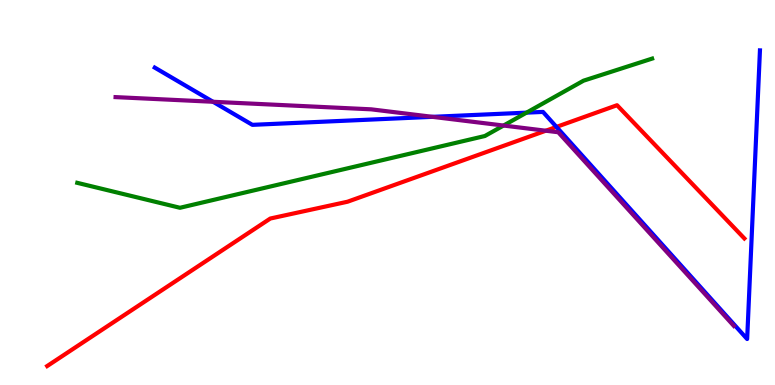[{'lines': ['blue', 'red'], 'intersections': [{'x': 7.18, 'y': 6.7}]}, {'lines': ['green', 'red'], 'intersections': []}, {'lines': ['purple', 'red'], 'intersections': [{'x': 7.04, 'y': 6.6}]}, {'lines': ['blue', 'green'], 'intersections': [{'x': 6.79, 'y': 7.07}]}, {'lines': ['blue', 'purple'], 'intersections': [{'x': 2.75, 'y': 7.36}, {'x': 5.58, 'y': 6.97}]}, {'lines': ['green', 'purple'], 'intersections': [{'x': 6.5, 'y': 6.74}]}]